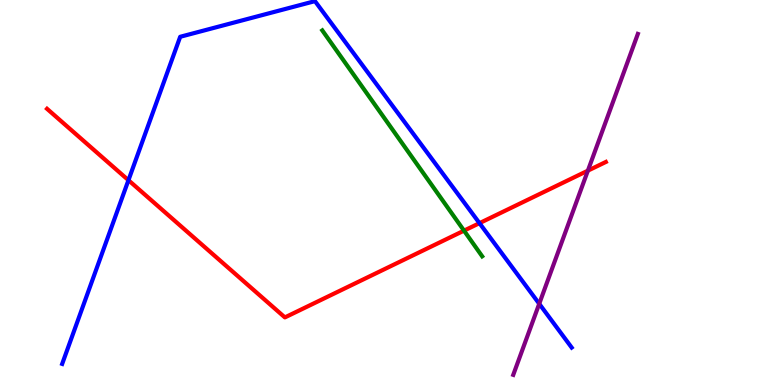[{'lines': ['blue', 'red'], 'intersections': [{'x': 1.66, 'y': 5.32}, {'x': 6.19, 'y': 4.2}]}, {'lines': ['green', 'red'], 'intersections': [{'x': 5.99, 'y': 4.01}]}, {'lines': ['purple', 'red'], 'intersections': [{'x': 7.59, 'y': 5.57}]}, {'lines': ['blue', 'green'], 'intersections': []}, {'lines': ['blue', 'purple'], 'intersections': [{'x': 6.96, 'y': 2.11}]}, {'lines': ['green', 'purple'], 'intersections': []}]